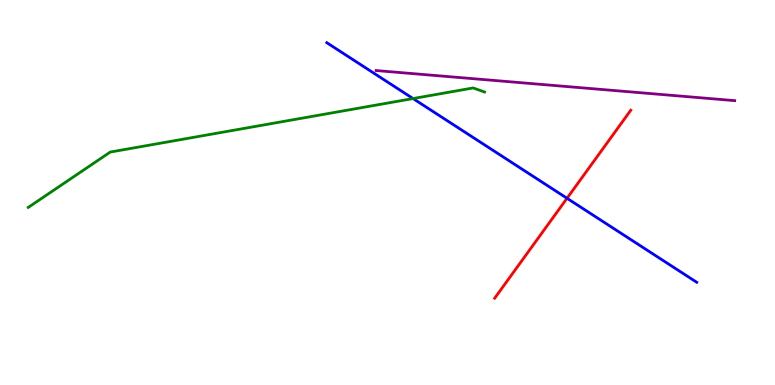[{'lines': ['blue', 'red'], 'intersections': [{'x': 7.32, 'y': 4.85}]}, {'lines': ['green', 'red'], 'intersections': []}, {'lines': ['purple', 'red'], 'intersections': []}, {'lines': ['blue', 'green'], 'intersections': [{'x': 5.33, 'y': 7.44}]}, {'lines': ['blue', 'purple'], 'intersections': []}, {'lines': ['green', 'purple'], 'intersections': []}]